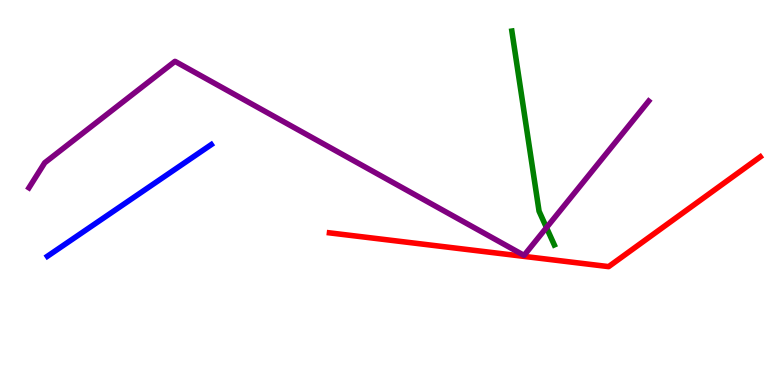[{'lines': ['blue', 'red'], 'intersections': []}, {'lines': ['green', 'red'], 'intersections': []}, {'lines': ['purple', 'red'], 'intersections': []}, {'lines': ['blue', 'green'], 'intersections': []}, {'lines': ['blue', 'purple'], 'intersections': []}, {'lines': ['green', 'purple'], 'intersections': [{'x': 7.05, 'y': 4.09}]}]